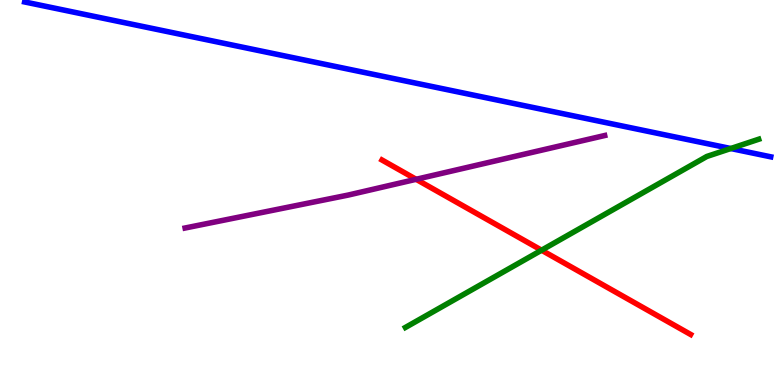[{'lines': ['blue', 'red'], 'intersections': []}, {'lines': ['green', 'red'], 'intersections': [{'x': 6.99, 'y': 3.5}]}, {'lines': ['purple', 'red'], 'intersections': [{'x': 5.37, 'y': 5.34}]}, {'lines': ['blue', 'green'], 'intersections': [{'x': 9.43, 'y': 6.14}]}, {'lines': ['blue', 'purple'], 'intersections': []}, {'lines': ['green', 'purple'], 'intersections': []}]